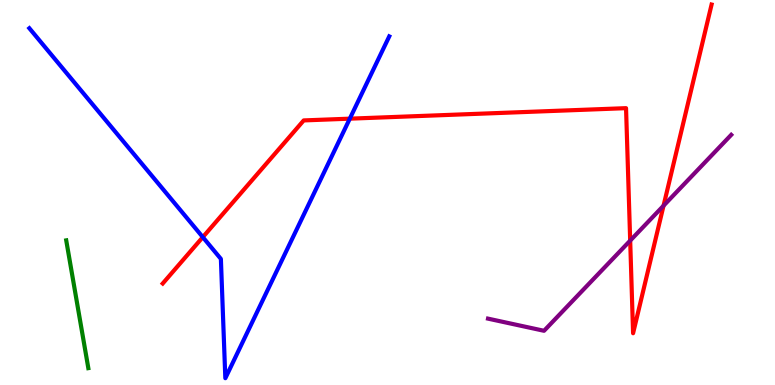[{'lines': ['blue', 'red'], 'intersections': [{'x': 2.62, 'y': 3.84}, {'x': 4.51, 'y': 6.92}]}, {'lines': ['green', 'red'], 'intersections': []}, {'lines': ['purple', 'red'], 'intersections': [{'x': 8.13, 'y': 3.75}, {'x': 8.56, 'y': 4.66}]}, {'lines': ['blue', 'green'], 'intersections': []}, {'lines': ['blue', 'purple'], 'intersections': []}, {'lines': ['green', 'purple'], 'intersections': []}]